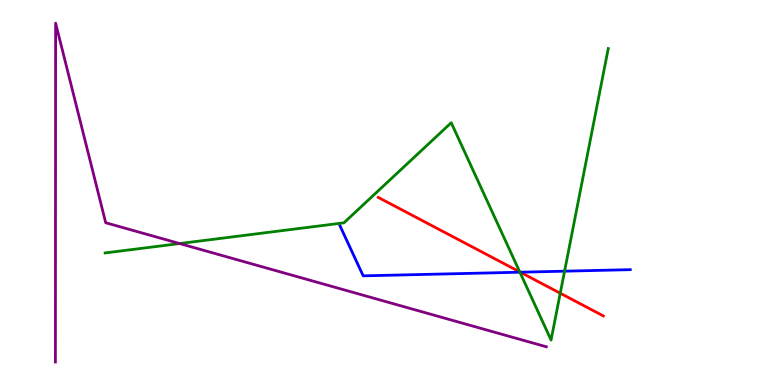[{'lines': ['blue', 'red'], 'intersections': [{'x': 6.71, 'y': 2.93}]}, {'lines': ['green', 'red'], 'intersections': [{'x': 6.71, 'y': 2.94}, {'x': 7.23, 'y': 2.38}]}, {'lines': ['purple', 'red'], 'intersections': []}, {'lines': ['blue', 'green'], 'intersections': [{'x': 6.71, 'y': 2.93}, {'x': 7.28, 'y': 2.96}]}, {'lines': ['blue', 'purple'], 'intersections': []}, {'lines': ['green', 'purple'], 'intersections': [{'x': 2.32, 'y': 3.67}]}]